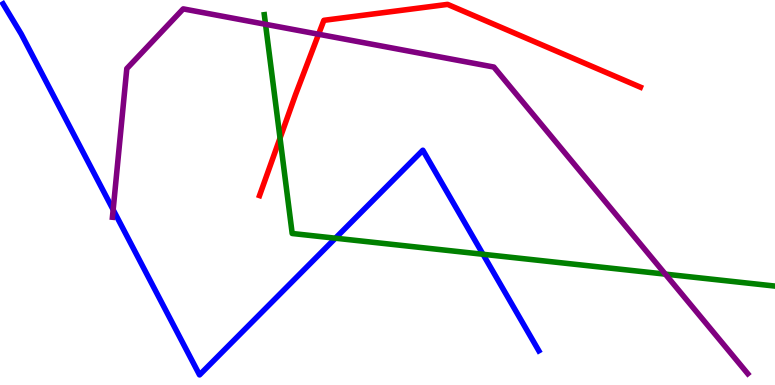[{'lines': ['blue', 'red'], 'intersections': []}, {'lines': ['green', 'red'], 'intersections': [{'x': 3.61, 'y': 6.41}]}, {'lines': ['purple', 'red'], 'intersections': [{'x': 4.11, 'y': 9.11}]}, {'lines': ['blue', 'green'], 'intersections': [{'x': 4.33, 'y': 3.81}, {'x': 6.23, 'y': 3.4}]}, {'lines': ['blue', 'purple'], 'intersections': [{'x': 1.46, 'y': 4.55}]}, {'lines': ['green', 'purple'], 'intersections': [{'x': 3.43, 'y': 9.37}, {'x': 8.58, 'y': 2.88}]}]